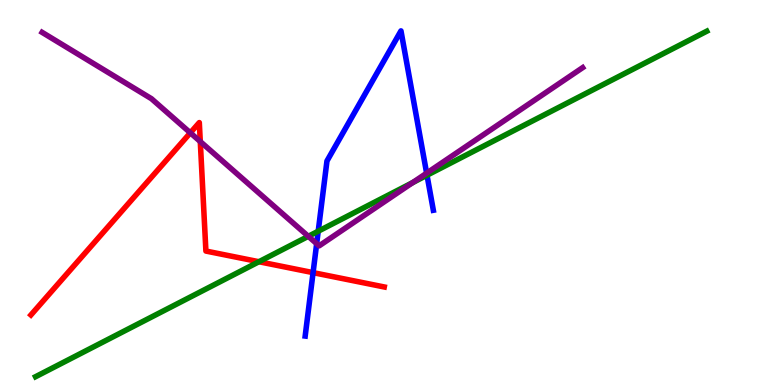[{'lines': ['blue', 'red'], 'intersections': [{'x': 4.04, 'y': 2.92}]}, {'lines': ['green', 'red'], 'intersections': [{'x': 3.34, 'y': 3.2}]}, {'lines': ['purple', 'red'], 'intersections': [{'x': 2.46, 'y': 6.55}, {'x': 2.58, 'y': 6.32}]}, {'lines': ['blue', 'green'], 'intersections': [{'x': 4.11, 'y': 3.99}, {'x': 5.51, 'y': 5.45}]}, {'lines': ['blue', 'purple'], 'intersections': [{'x': 4.09, 'y': 3.67}, {'x': 5.51, 'y': 5.5}]}, {'lines': ['green', 'purple'], 'intersections': [{'x': 3.98, 'y': 3.86}, {'x': 5.32, 'y': 5.26}]}]